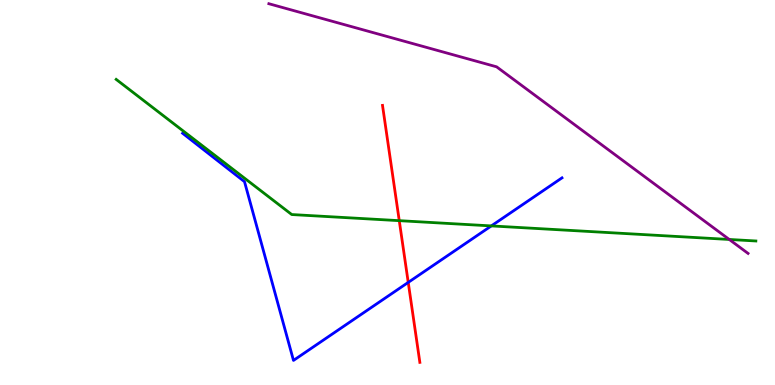[{'lines': ['blue', 'red'], 'intersections': [{'x': 5.27, 'y': 2.67}]}, {'lines': ['green', 'red'], 'intersections': [{'x': 5.15, 'y': 4.27}]}, {'lines': ['purple', 'red'], 'intersections': []}, {'lines': ['blue', 'green'], 'intersections': [{'x': 6.34, 'y': 4.13}]}, {'lines': ['blue', 'purple'], 'intersections': []}, {'lines': ['green', 'purple'], 'intersections': [{'x': 9.41, 'y': 3.78}]}]